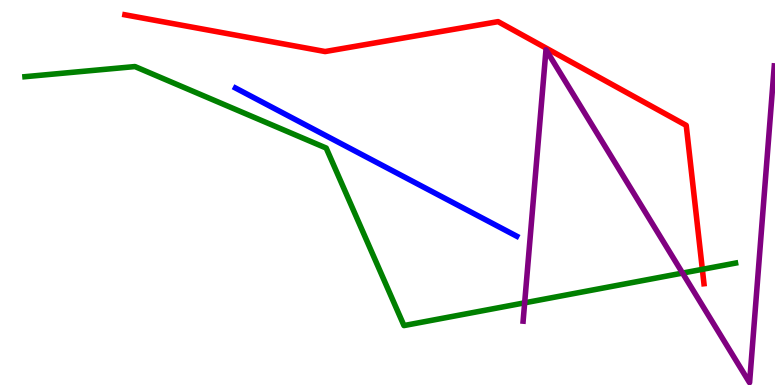[{'lines': ['blue', 'red'], 'intersections': []}, {'lines': ['green', 'red'], 'intersections': [{'x': 9.06, 'y': 3.0}]}, {'lines': ['purple', 'red'], 'intersections': []}, {'lines': ['blue', 'green'], 'intersections': []}, {'lines': ['blue', 'purple'], 'intersections': []}, {'lines': ['green', 'purple'], 'intersections': [{'x': 6.77, 'y': 2.13}, {'x': 8.81, 'y': 2.91}]}]